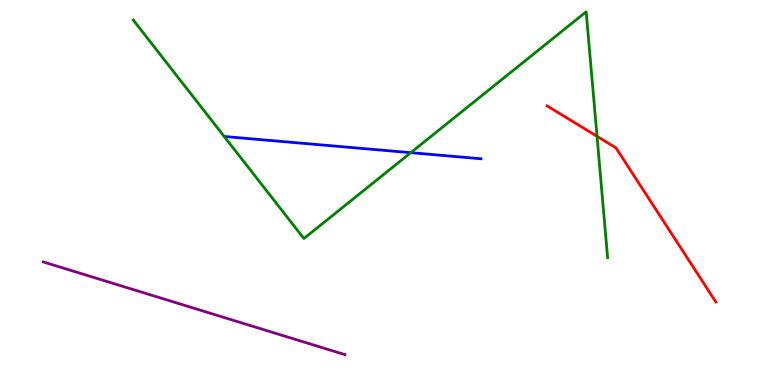[{'lines': ['blue', 'red'], 'intersections': []}, {'lines': ['green', 'red'], 'intersections': [{'x': 7.7, 'y': 6.46}]}, {'lines': ['purple', 'red'], 'intersections': []}, {'lines': ['blue', 'green'], 'intersections': [{'x': 5.3, 'y': 6.03}]}, {'lines': ['blue', 'purple'], 'intersections': []}, {'lines': ['green', 'purple'], 'intersections': []}]